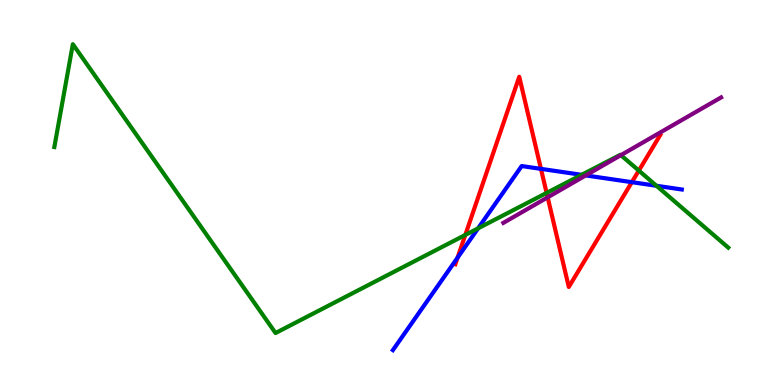[{'lines': ['blue', 'red'], 'intersections': [{'x': 5.9, 'y': 3.31}, {'x': 6.98, 'y': 5.61}, {'x': 8.15, 'y': 5.27}]}, {'lines': ['green', 'red'], 'intersections': [{'x': 6.0, 'y': 3.9}, {'x': 7.05, 'y': 4.99}, {'x': 8.24, 'y': 5.57}]}, {'lines': ['purple', 'red'], 'intersections': [{'x': 7.07, 'y': 4.87}]}, {'lines': ['blue', 'green'], 'intersections': [{'x': 6.17, 'y': 4.07}, {'x': 7.5, 'y': 5.46}, {'x': 8.47, 'y': 5.17}]}, {'lines': ['blue', 'purple'], 'intersections': [{'x': 7.56, 'y': 5.44}]}, {'lines': ['green', 'purple'], 'intersections': [{'x': 8.01, 'y': 5.97}]}]